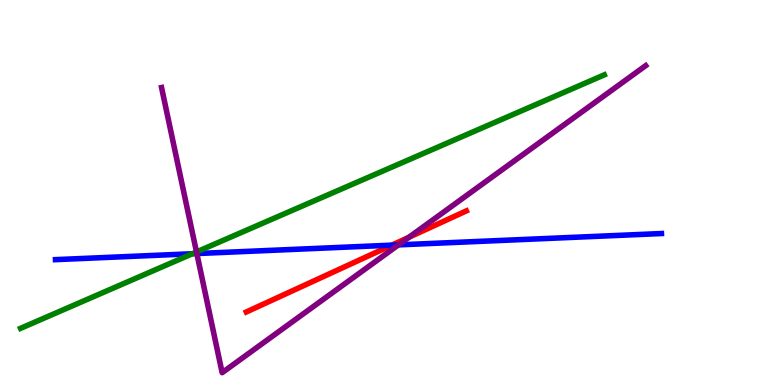[{'lines': ['blue', 'red'], 'intersections': [{'x': 5.06, 'y': 3.63}]}, {'lines': ['green', 'red'], 'intersections': []}, {'lines': ['purple', 'red'], 'intersections': [{'x': 5.28, 'y': 3.84}]}, {'lines': ['blue', 'green'], 'intersections': [{'x': 2.48, 'y': 3.41}]}, {'lines': ['blue', 'purple'], 'intersections': [{'x': 2.54, 'y': 3.41}, {'x': 5.14, 'y': 3.64}]}, {'lines': ['green', 'purple'], 'intersections': [{'x': 2.54, 'y': 3.46}]}]